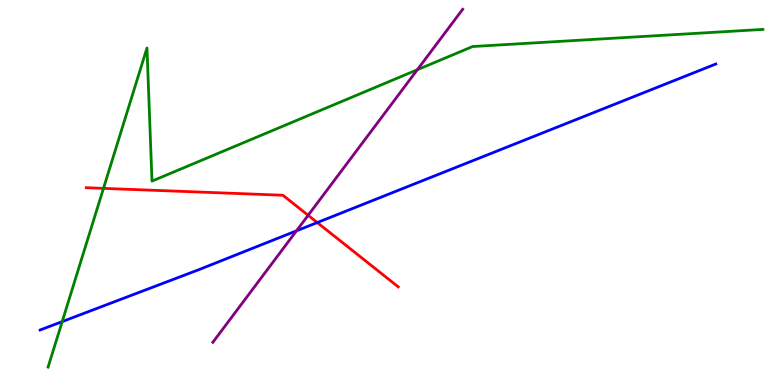[{'lines': ['blue', 'red'], 'intersections': [{'x': 4.09, 'y': 4.22}]}, {'lines': ['green', 'red'], 'intersections': [{'x': 1.34, 'y': 5.11}]}, {'lines': ['purple', 'red'], 'intersections': [{'x': 3.98, 'y': 4.41}]}, {'lines': ['blue', 'green'], 'intersections': [{'x': 0.802, 'y': 1.65}]}, {'lines': ['blue', 'purple'], 'intersections': [{'x': 3.83, 'y': 4.0}]}, {'lines': ['green', 'purple'], 'intersections': [{'x': 5.38, 'y': 8.19}]}]